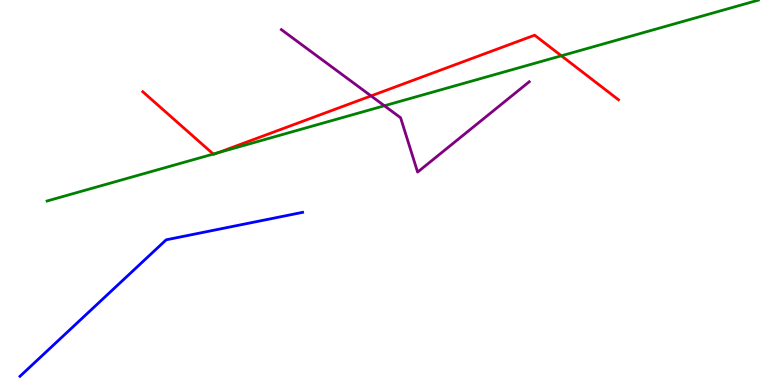[{'lines': ['blue', 'red'], 'intersections': []}, {'lines': ['green', 'red'], 'intersections': [{'x': 2.75, 'y': 6.0}, {'x': 2.81, 'y': 6.03}, {'x': 7.24, 'y': 8.55}]}, {'lines': ['purple', 'red'], 'intersections': [{'x': 4.79, 'y': 7.51}]}, {'lines': ['blue', 'green'], 'intersections': []}, {'lines': ['blue', 'purple'], 'intersections': []}, {'lines': ['green', 'purple'], 'intersections': [{'x': 4.96, 'y': 7.25}]}]